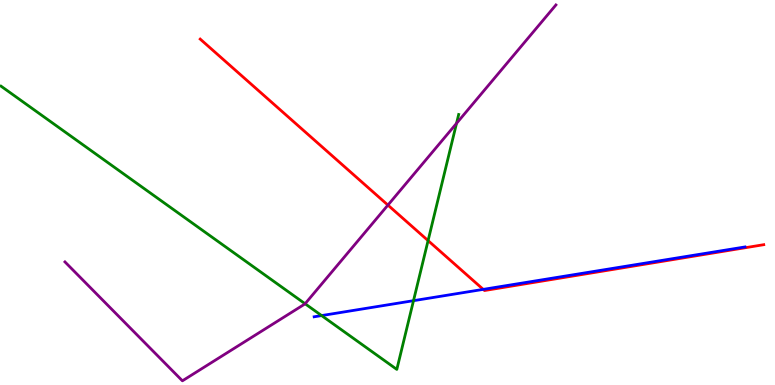[{'lines': ['blue', 'red'], 'intersections': [{'x': 6.24, 'y': 2.48}]}, {'lines': ['green', 'red'], 'intersections': [{'x': 5.52, 'y': 3.75}]}, {'lines': ['purple', 'red'], 'intersections': [{'x': 5.01, 'y': 4.67}]}, {'lines': ['blue', 'green'], 'intersections': [{'x': 4.15, 'y': 1.8}, {'x': 5.34, 'y': 2.19}]}, {'lines': ['blue', 'purple'], 'intersections': []}, {'lines': ['green', 'purple'], 'intersections': [{'x': 3.94, 'y': 2.11}, {'x': 5.89, 'y': 6.8}]}]